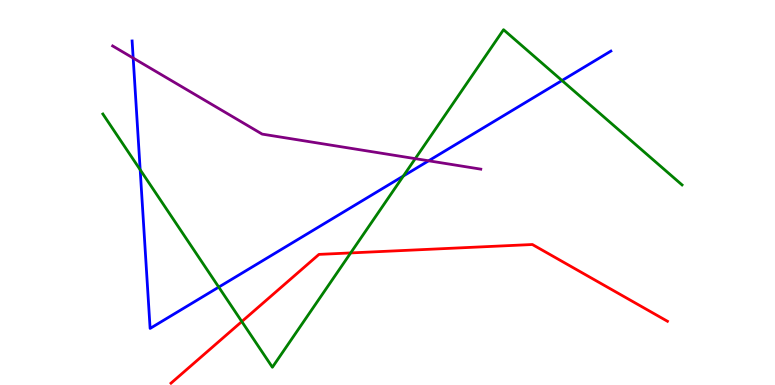[{'lines': ['blue', 'red'], 'intersections': []}, {'lines': ['green', 'red'], 'intersections': [{'x': 3.12, 'y': 1.65}, {'x': 4.52, 'y': 3.43}]}, {'lines': ['purple', 'red'], 'intersections': []}, {'lines': ['blue', 'green'], 'intersections': [{'x': 1.81, 'y': 5.59}, {'x': 2.82, 'y': 2.54}, {'x': 5.2, 'y': 5.43}, {'x': 7.25, 'y': 7.91}]}, {'lines': ['blue', 'purple'], 'intersections': [{'x': 1.72, 'y': 8.49}, {'x': 5.53, 'y': 5.82}]}, {'lines': ['green', 'purple'], 'intersections': [{'x': 5.36, 'y': 5.88}]}]